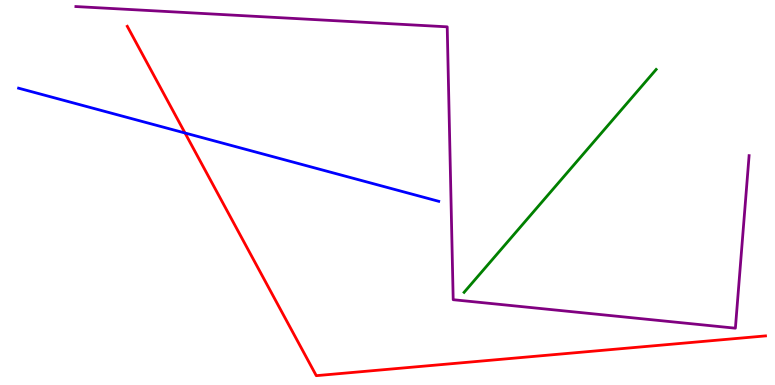[{'lines': ['blue', 'red'], 'intersections': [{'x': 2.39, 'y': 6.55}]}, {'lines': ['green', 'red'], 'intersections': []}, {'lines': ['purple', 'red'], 'intersections': []}, {'lines': ['blue', 'green'], 'intersections': []}, {'lines': ['blue', 'purple'], 'intersections': []}, {'lines': ['green', 'purple'], 'intersections': []}]